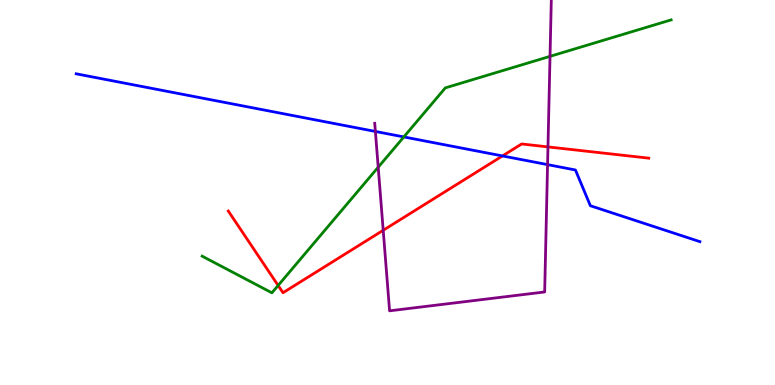[{'lines': ['blue', 'red'], 'intersections': [{'x': 6.48, 'y': 5.95}]}, {'lines': ['green', 'red'], 'intersections': [{'x': 3.59, 'y': 2.59}]}, {'lines': ['purple', 'red'], 'intersections': [{'x': 4.94, 'y': 4.02}, {'x': 7.07, 'y': 6.18}]}, {'lines': ['blue', 'green'], 'intersections': [{'x': 5.21, 'y': 6.44}]}, {'lines': ['blue', 'purple'], 'intersections': [{'x': 4.84, 'y': 6.59}, {'x': 7.07, 'y': 5.72}]}, {'lines': ['green', 'purple'], 'intersections': [{'x': 4.88, 'y': 5.66}, {'x': 7.1, 'y': 8.54}]}]